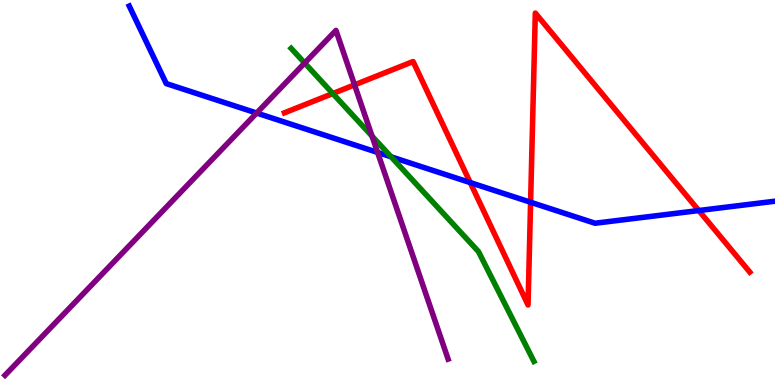[{'lines': ['blue', 'red'], 'intersections': [{'x': 6.07, 'y': 5.26}, {'x': 6.85, 'y': 4.75}, {'x': 9.02, 'y': 4.53}]}, {'lines': ['green', 'red'], 'intersections': [{'x': 4.29, 'y': 7.57}]}, {'lines': ['purple', 'red'], 'intersections': [{'x': 4.57, 'y': 7.8}]}, {'lines': ['blue', 'green'], 'intersections': [{'x': 5.05, 'y': 5.93}]}, {'lines': ['blue', 'purple'], 'intersections': [{'x': 3.31, 'y': 7.06}, {'x': 4.87, 'y': 6.04}]}, {'lines': ['green', 'purple'], 'intersections': [{'x': 3.93, 'y': 8.36}, {'x': 4.8, 'y': 6.46}]}]